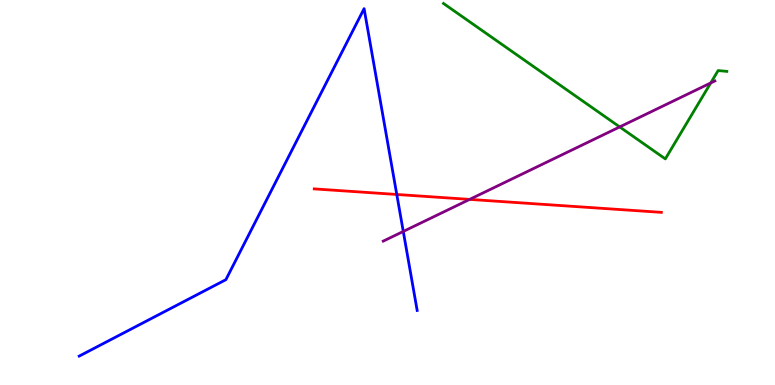[{'lines': ['blue', 'red'], 'intersections': [{'x': 5.12, 'y': 4.95}]}, {'lines': ['green', 'red'], 'intersections': []}, {'lines': ['purple', 'red'], 'intersections': [{'x': 6.06, 'y': 4.82}]}, {'lines': ['blue', 'green'], 'intersections': []}, {'lines': ['blue', 'purple'], 'intersections': [{'x': 5.2, 'y': 3.99}]}, {'lines': ['green', 'purple'], 'intersections': [{'x': 8.0, 'y': 6.7}, {'x': 9.17, 'y': 7.85}]}]